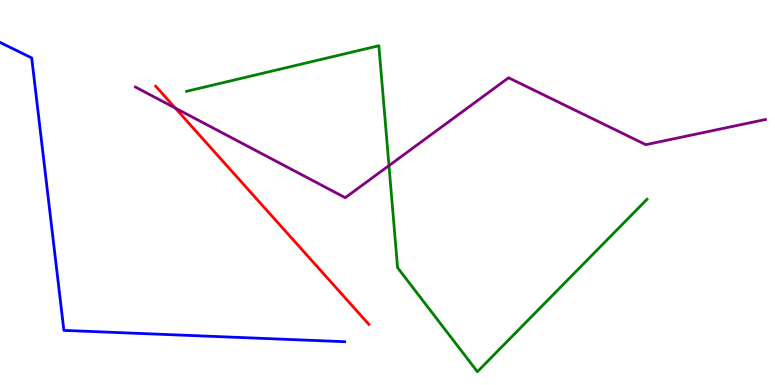[{'lines': ['blue', 'red'], 'intersections': []}, {'lines': ['green', 'red'], 'intersections': []}, {'lines': ['purple', 'red'], 'intersections': [{'x': 2.26, 'y': 7.19}]}, {'lines': ['blue', 'green'], 'intersections': []}, {'lines': ['blue', 'purple'], 'intersections': []}, {'lines': ['green', 'purple'], 'intersections': [{'x': 5.02, 'y': 5.7}]}]